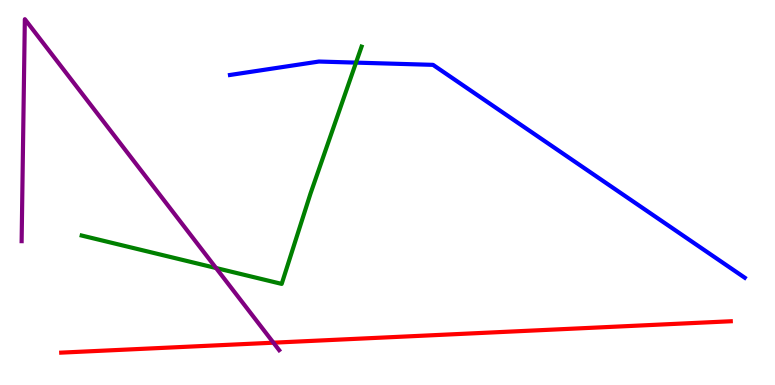[{'lines': ['blue', 'red'], 'intersections': []}, {'lines': ['green', 'red'], 'intersections': []}, {'lines': ['purple', 'red'], 'intersections': [{'x': 3.53, 'y': 1.1}]}, {'lines': ['blue', 'green'], 'intersections': [{'x': 4.59, 'y': 8.37}]}, {'lines': ['blue', 'purple'], 'intersections': []}, {'lines': ['green', 'purple'], 'intersections': [{'x': 2.79, 'y': 3.04}]}]